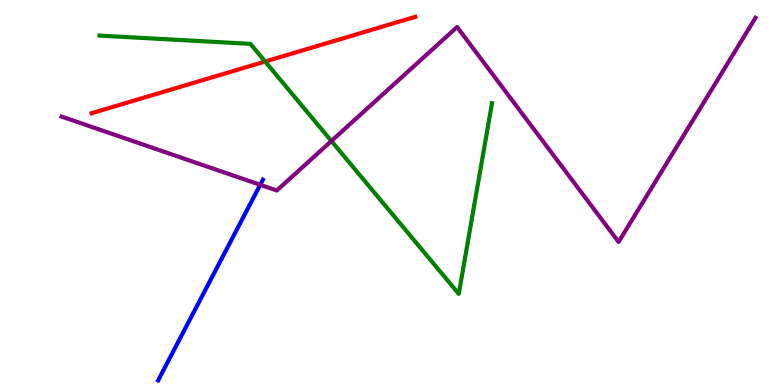[{'lines': ['blue', 'red'], 'intersections': []}, {'lines': ['green', 'red'], 'intersections': [{'x': 3.42, 'y': 8.4}]}, {'lines': ['purple', 'red'], 'intersections': []}, {'lines': ['blue', 'green'], 'intersections': []}, {'lines': ['blue', 'purple'], 'intersections': [{'x': 3.36, 'y': 5.2}]}, {'lines': ['green', 'purple'], 'intersections': [{'x': 4.28, 'y': 6.34}]}]